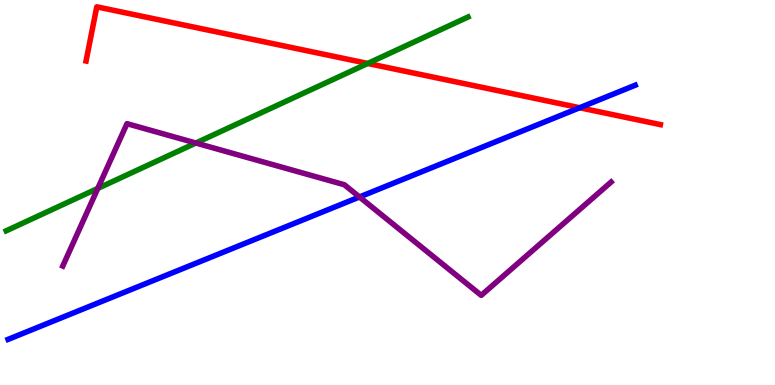[{'lines': ['blue', 'red'], 'intersections': [{'x': 7.48, 'y': 7.2}]}, {'lines': ['green', 'red'], 'intersections': [{'x': 4.74, 'y': 8.35}]}, {'lines': ['purple', 'red'], 'intersections': []}, {'lines': ['blue', 'green'], 'intersections': []}, {'lines': ['blue', 'purple'], 'intersections': [{'x': 4.64, 'y': 4.88}]}, {'lines': ['green', 'purple'], 'intersections': [{'x': 1.26, 'y': 5.11}, {'x': 2.53, 'y': 6.29}]}]